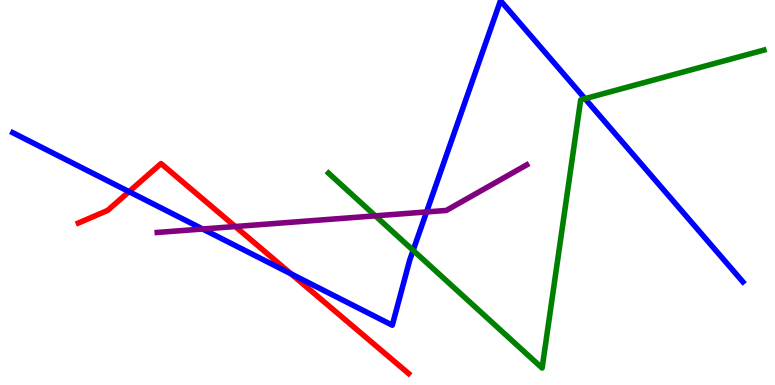[{'lines': ['blue', 'red'], 'intersections': [{'x': 1.66, 'y': 5.02}, {'x': 3.76, 'y': 2.89}]}, {'lines': ['green', 'red'], 'intersections': []}, {'lines': ['purple', 'red'], 'intersections': [{'x': 3.04, 'y': 4.12}]}, {'lines': ['blue', 'green'], 'intersections': [{'x': 5.33, 'y': 3.5}, {'x': 7.55, 'y': 7.44}]}, {'lines': ['blue', 'purple'], 'intersections': [{'x': 2.61, 'y': 4.05}, {'x': 5.5, 'y': 4.5}]}, {'lines': ['green', 'purple'], 'intersections': [{'x': 4.84, 'y': 4.39}]}]